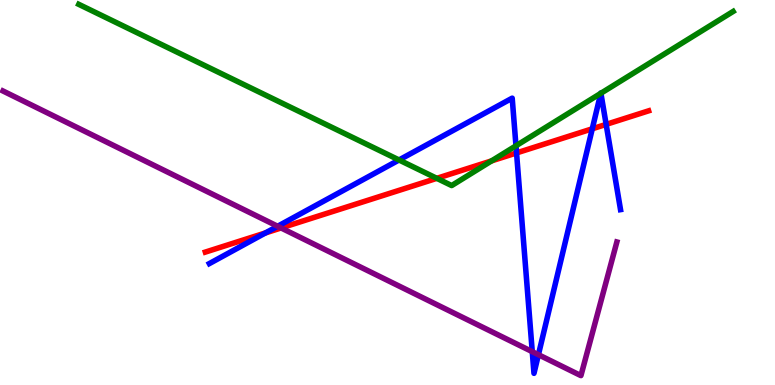[{'lines': ['blue', 'red'], 'intersections': [{'x': 3.42, 'y': 3.95}, {'x': 6.67, 'y': 6.03}, {'x': 7.64, 'y': 6.65}, {'x': 7.82, 'y': 6.77}]}, {'lines': ['green', 'red'], 'intersections': [{'x': 5.64, 'y': 5.37}, {'x': 6.34, 'y': 5.82}]}, {'lines': ['purple', 'red'], 'intersections': [{'x': 3.63, 'y': 4.08}]}, {'lines': ['blue', 'green'], 'intersections': [{'x': 5.15, 'y': 5.84}, {'x': 6.66, 'y': 6.21}, {'x': 7.75, 'y': 7.57}, {'x': 7.75, 'y': 7.58}]}, {'lines': ['blue', 'purple'], 'intersections': [{'x': 3.58, 'y': 4.12}, {'x': 6.87, 'y': 0.866}, {'x': 6.95, 'y': 0.787}]}, {'lines': ['green', 'purple'], 'intersections': []}]